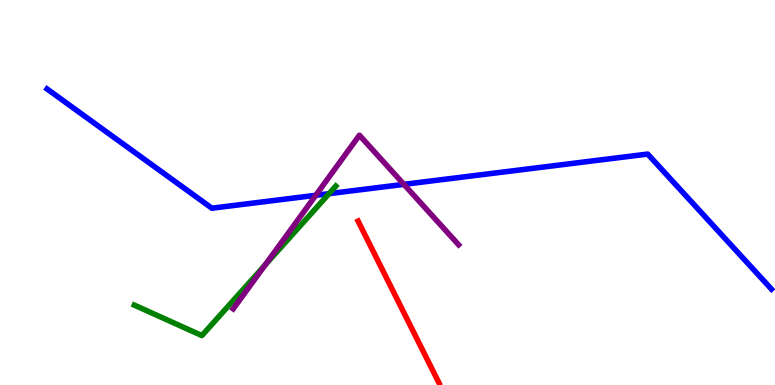[{'lines': ['blue', 'red'], 'intersections': []}, {'lines': ['green', 'red'], 'intersections': []}, {'lines': ['purple', 'red'], 'intersections': []}, {'lines': ['blue', 'green'], 'intersections': [{'x': 4.25, 'y': 4.97}]}, {'lines': ['blue', 'purple'], 'intersections': [{'x': 4.07, 'y': 4.93}, {'x': 5.21, 'y': 5.21}]}, {'lines': ['green', 'purple'], 'intersections': [{'x': 3.42, 'y': 3.12}]}]